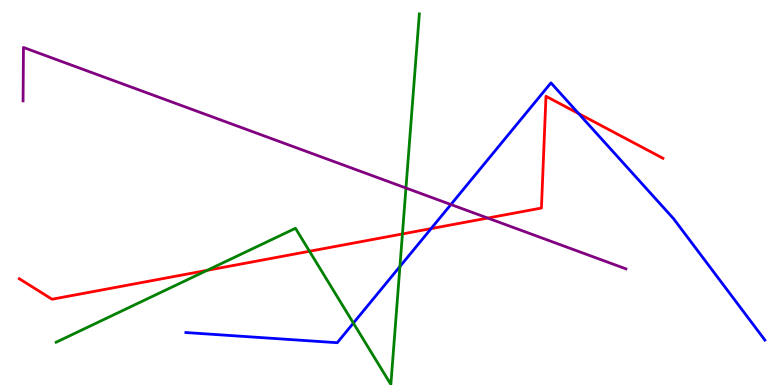[{'lines': ['blue', 'red'], 'intersections': [{'x': 5.56, 'y': 4.06}, {'x': 7.47, 'y': 7.05}]}, {'lines': ['green', 'red'], 'intersections': [{'x': 2.67, 'y': 2.98}, {'x': 3.99, 'y': 3.47}, {'x': 5.19, 'y': 3.92}]}, {'lines': ['purple', 'red'], 'intersections': [{'x': 6.29, 'y': 4.34}]}, {'lines': ['blue', 'green'], 'intersections': [{'x': 4.56, 'y': 1.61}, {'x': 5.16, 'y': 3.08}]}, {'lines': ['blue', 'purple'], 'intersections': [{'x': 5.82, 'y': 4.69}]}, {'lines': ['green', 'purple'], 'intersections': [{'x': 5.24, 'y': 5.12}]}]